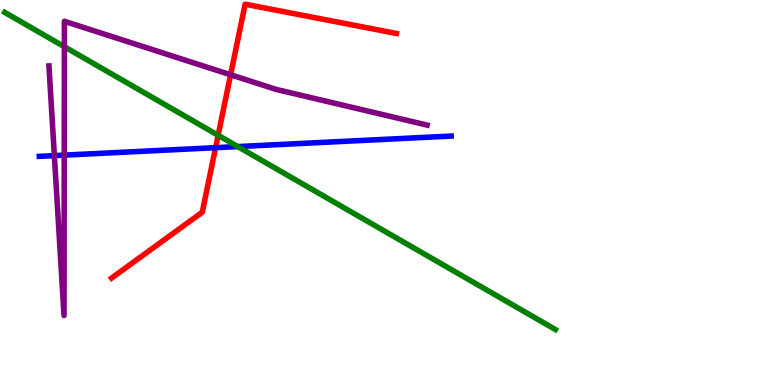[{'lines': ['blue', 'red'], 'intersections': [{'x': 2.78, 'y': 6.16}]}, {'lines': ['green', 'red'], 'intersections': [{'x': 2.81, 'y': 6.49}]}, {'lines': ['purple', 'red'], 'intersections': [{'x': 2.98, 'y': 8.06}]}, {'lines': ['blue', 'green'], 'intersections': [{'x': 3.07, 'y': 6.19}]}, {'lines': ['blue', 'purple'], 'intersections': [{'x': 0.701, 'y': 5.96}, {'x': 0.829, 'y': 5.97}]}, {'lines': ['green', 'purple'], 'intersections': [{'x': 0.831, 'y': 8.79}]}]